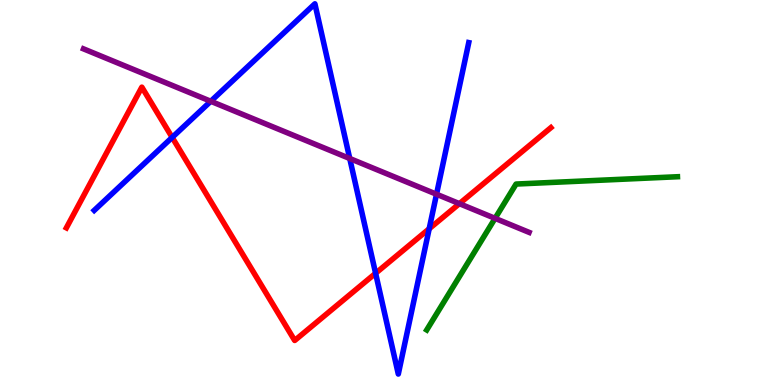[{'lines': ['blue', 'red'], 'intersections': [{'x': 2.22, 'y': 6.43}, {'x': 4.85, 'y': 2.9}, {'x': 5.54, 'y': 4.06}]}, {'lines': ['green', 'red'], 'intersections': []}, {'lines': ['purple', 'red'], 'intersections': [{'x': 5.93, 'y': 4.71}]}, {'lines': ['blue', 'green'], 'intersections': []}, {'lines': ['blue', 'purple'], 'intersections': [{'x': 2.72, 'y': 7.37}, {'x': 4.51, 'y': 5.88}, {'x': 5.63, 'y': 4.95}]}, {'lines': ['green', 'purple'], 'intersections': [{'x': 6.39, 'y': 4.33}]}]